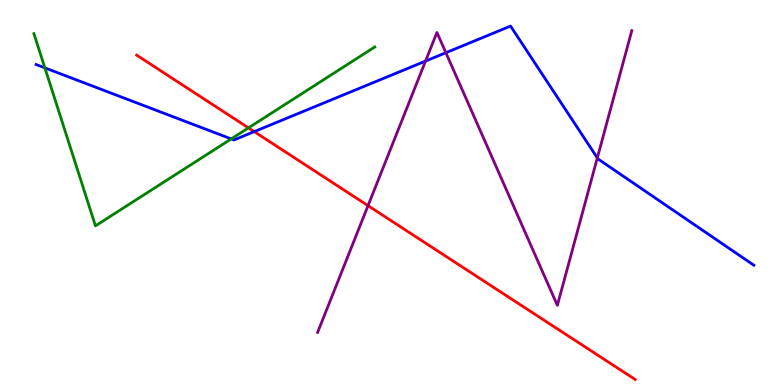[{'lines': ['blue', 'red'], 'intersections': [{'x': 3.28, 'y': 6.58}]}, {'lines': ['green', 'red'], 'intersections': [{'x': 3.21, 'y': 6.68}]}, {'lines': ['purple', 'red'], 'intersections': [{'x': 4.75, 'y': 4.66}]}, {'lines': ['blue', 'green'], 'intersections': [{'x': 0.579, 'y': 8.24}, {'x': 2.98, 'y': 6.39}]}, {'lines': ['blue', 'purple'], 'intersections': [{'x': 5.49, 'y': 8.41}, {'x': 5.75, 'y': 8.63}, {'x': 7.71, 'y': 5.9}]}, {'lines': ['green', 'purple'], 'intersections': []}]